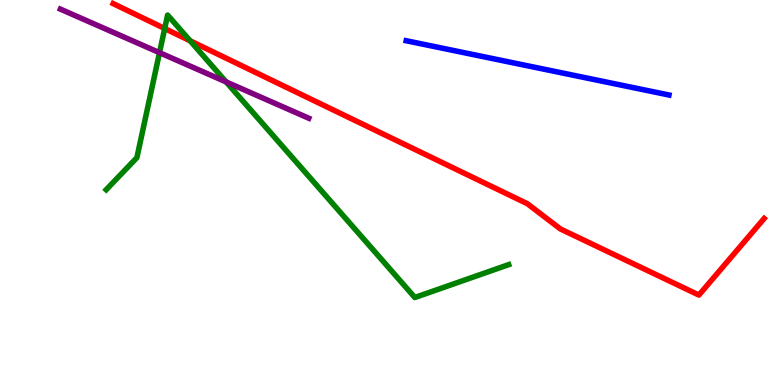[{'lines': ['blue', 'red'], 'intersections': []}, {'lines': ['green', 'red'], 'intersections': [{'x': 2.13, 'y': 9.26}, {'x': 2.45, 'y': 8.94}]}, {'lines': ['purple', 'red'], 'intersections': []}, {'lines': ['blue', 'green'], 'intersections': []}, {'lines': ['blue', 'purple'], 'intersections': []}, {'lines': ['green', 'purple'], 'intersections': [{'x': 2.06, 'y': 8.63}, {'x': 2.92, 'y': 7.87}]}]